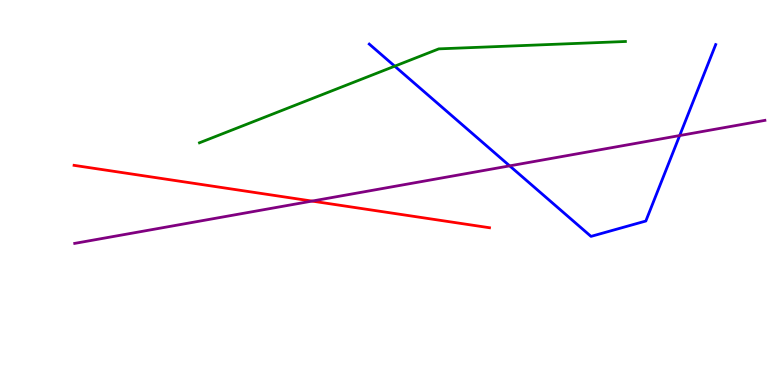[{'lines': ['blue', 'red'], 'intersections': []}, {'lines': ['green', 'red'], 'intersections': []}, {'lines': ['purple', 'red'], 'intersections': [{'x': 4.03, 'y': 4.78}]}, {'lines': ['blue', 'green'], 'intersections': [{'x': 5.09, 'y': 8.28}]}, {'lines': ['blue', 'purple'], 'intersections': [{'x': 6.58, 'y': 5.69}, {'x': 8.77, 'y': 6.48}]}, {'lines': ['green', 'purple'], 'intersections': []}]